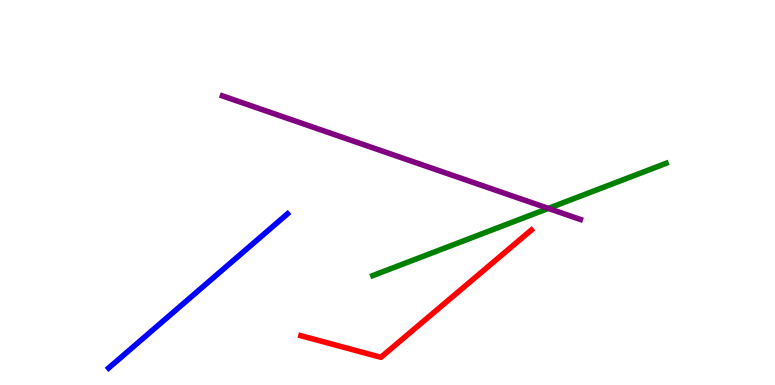[{'lines': ['blue', 'red'], 'intersections': []}, {'lines': ['green', 'red'], 'intersections': []}, {'lines': ['purple', 'red'], 'intersections': []}, {'lines': ['blue', 'green'], 'intersections': []}, {'lines': ['blue', 'purple'], 'intersections': []}, {'lines': ['green', 'purple'], 'intersections': [{'x': 7.08, 'y': 4.59}]}]